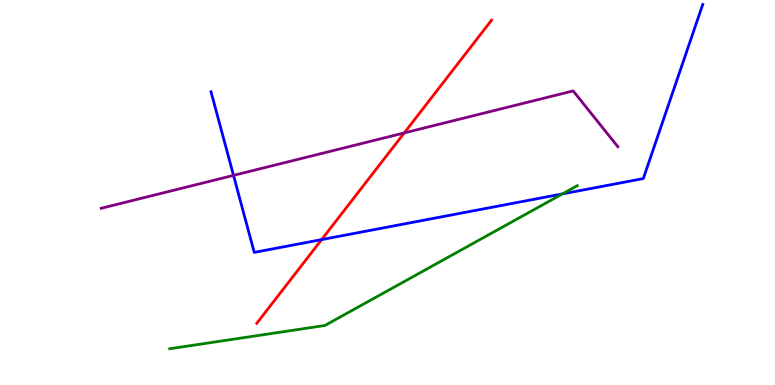[{'lines': ['blue', 'red'], 'intersections': [{'x': 4.15, 'y': 3.78}]}, {'lines': ['green', 'red'], 'intersections': []}, {'lines': ['purple', 'red'], 'intersections': [{'x': 5.22, 'y': 6.55}]}, {'lines': ['blue', 'green'], 'intersections': [{'x': 7.26, 'y': 4.96}]}, {'lines': ['blue', 'purple'], 'intersections': [{'x': 3.01, 'y': 5.44}]}, {'lines': ['green', 'purple'], 'intersections': []}]